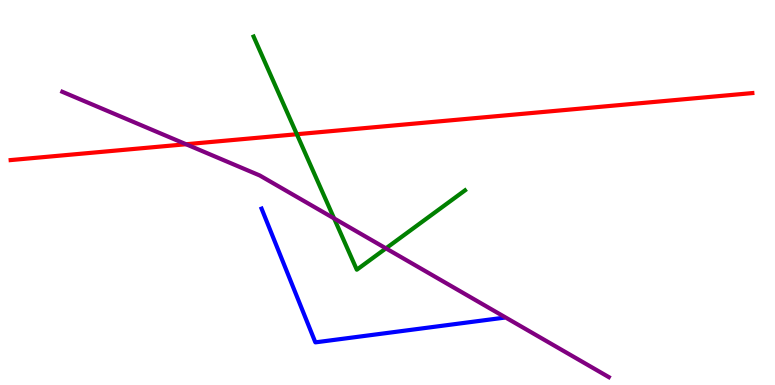[{'lines': ['blue', 'red'], 'intersections': []}, {'lines': ['green', 'red'], 'intersections': [{'x': 3.83, 'y': 6.51}]}, {'lines': ['purple', 'red'], 'intersections': [{'x': 2.4, 'y': 6.25}]}, {'lines': ['blue', 'green'], 'intersections': []}, {'lines': ['blue', 'purple'], 'intersections': []}, {'lines': ['green', 'purple'], 'intersections': [{'x': 4.31, 'y': 4.33}, {'x': 4.98, 'y': 3.55}]}]